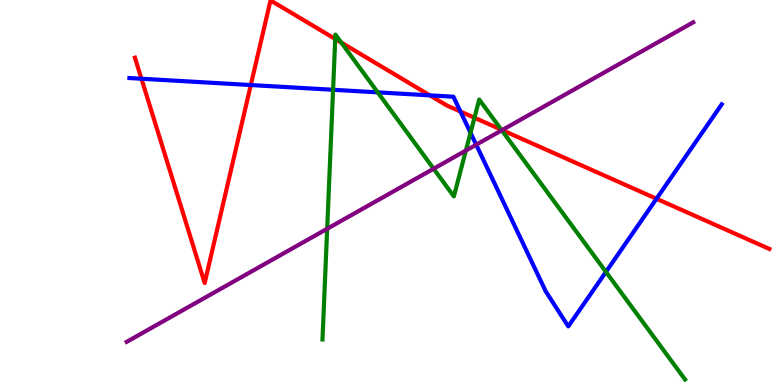[{'lines': ['blue', 'red'], 'intersections': [{'x': 1.83, 'y': 7.95}, {'x': 3.24, 'y': 7.79}, {'x': 5.55, 'y': 7.52}, {'x': 5.94, 'y': 7.1}, {'x': 8.47, 'y': 4.84}]}, {'lines': ['green', 'red'], 'intersections': [{'x': 4.33, 'y': 8.99}, {'x': 4.4, 'y': 8.89}, {'x': 6.12, 'y': 6.94}, {'x': 6.47, 'y': 6.63}]}, {'lines': ['purple', 'red'], 'intersections': [{'x': 6.48, 'y': 6.62}]}, {'lines': ['blue', 'green'], 'intersections': [{'x': 4.3, 'y': 7.67}, {'x': 4.87, 'y': 7.6}, {'x': 6.07, 'y': 6.55}, {'x': 7.82, 'y': 2.94}]}, {'lines': ['blue', 'purple'], 'intersections': [{'x': 6.14, 'y': 6.24}]}, {'lines': ['green', 'purple'], 'intersections': [{'x': 4.22, 'y': 4.06}, {'x': 5.6, 'y': 5.62}, {'x': 6.01, 'y': 6.09}, {'x': 6.47, 'y': 6.62}]}]